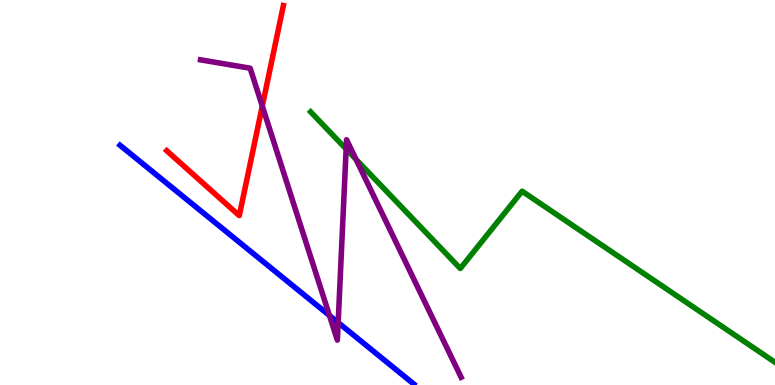[{'lines': ['blue', 'red'], 'intersections': []}, {'lines': ['green', 'red'], 'intersections': []}, {'lines': ['purple', 'red'], 'intersections': [{'x': 3.38, 'y': 7.25}]}, {'lines': ['blue', 'green'], 'intersections': []}, {'lines': ['blue', 'purple'], 'intersections': [{'x': 4.25, 'y': 1.81}, {'x': 4.36, 'y': 1.62}]}, {'lines': ['green', 'purple'], 'intersections': [{'x': 4.47, 'y': 6.13}, {'x': 4.59, 'y': 5.86}]}]